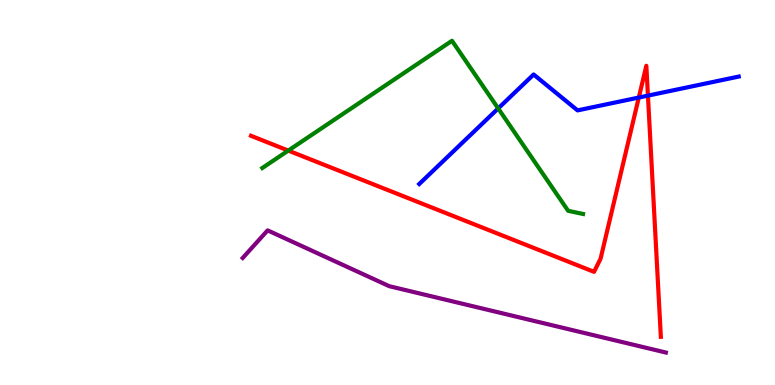[{'lines': ['blue', 'red'], 'intersections': [{'x': 8.24, 'y': 7.47}, {'x': 8.36, 'y': 7.52}]}, {'lines': ['green', 'red'], 'intersections': [{'x': 3.72, 'y': 6.09}]}, {'lines': ['purple', 'red'], 'intersections': []}, {'lines': ['blue', 'green'], 'intersections': [{'x': 6.43, 'y': 7.18}]}, {'lines': ['blue', 'purple'], 'intersections': []}, {'lines': ['green', 'purple'], 'intersections': []}]